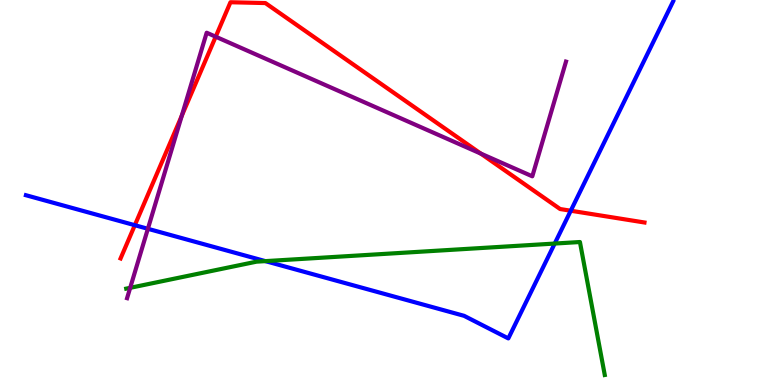[{'lines': ['blue', 'red'], 'intersections': [{'x': 1.74, 'y': 4.15}, {'x': 7.36, 'y': 4.53}]}, {'lines': ['green', 'red'], 'intersections': []}, {'lines': ['purple', 'red'], 'intersections': [{'x': 2.35, 'y': 6.99}, {'x': 2.78, 'y': 9.05}, {'x': 6.2, 'y': 6.01}]}, {'lines': ['blue', 'green'], 'intersections': [{'x': 3.42, 'y': 3.22}, {'x': 7.16, 'y': 3.67}]}, {'lines': ['blue', 'purple'], 'intersections': [{'x': 1.91, 'y': 4.06}]}, {'lines': ['green', 'purple'], 'intersections': [{'x': 1.68, 'y': 2.52}]}]